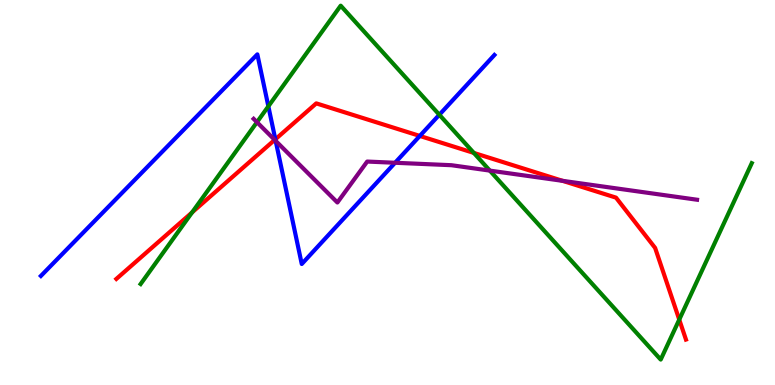[{'lines': ['blue', 'red'], 'intersections': [{'x': 3.55, 'y': 6.38}, {'x': 5.42, 'y': 6.47}]}, {'lines': ['green', 'red'], 'intersections': [{'x': 2.48, 'y': 4.48}, {'x': 6.11, 'y': 6.03}, {'x': 8.76, 'y': 1.7}]}, {'lines': ['purple', 'red'], 'intersections': [{'x': 3.54, 'y': 6.37}, {'x': 7.26, 'y': 5.3}]}, {'lines': ['blue', 'green'], 'intersections': [{'x': 3.46, 'y': 7.24}, {'x': 5.67, 'y': 7.02}]}, {'lines': ['blue', 'purple'], 'intersections': [{'x': 3.56, 'y': 6.34}, {'x': 5.1, 'y': 5.77}]}, {'lines': ['green', 'purple'], 'intersections': [{'x': 3.32, 'y': 6.83}, {'x': 6.32, 'y': 5.57}]}]